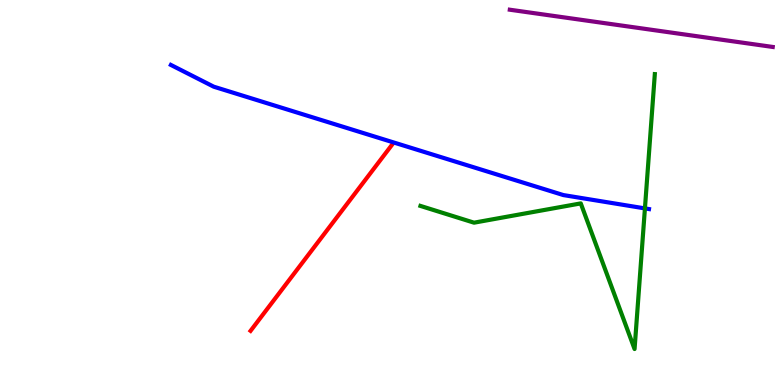[{'lines': ['blue', 'red'], 'intersections': []}, {'lines': ['green', 'red'], 'intersections': []}, {'lines': ['purple', 'red'], 'intersections': []}, {'lines': ['blue', 'green'], 'intersections': [{'x': 8.32, 'y': 4.59}]}, {'lines': ['blue', 'purple'], 'intersections': []}, {'lines': ['green', 'purple'], 'intersections': []}]